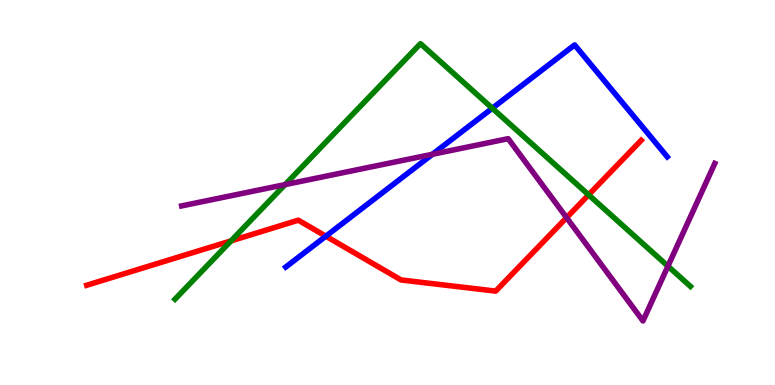[{'lines': ['blue', 'red'], 'intersections': [{'x': 4.2, 'y': 3.86}]}, {'lines': ['green', 'red'], 'intersections': [{'x': 2.98, 'y': 3.74}, {'x': 7.59, 'y': 4.94}]}, {'lines': ['purple', 'red'], 'intersections': [{'x': 7.31, 'y': 4.35}]}, {'lines': ['blue', 'green'], 'intersections': [{'x': 6.35, 'y': 7.19}]}, {'lines': ['blue', 'purple'], 'intersections': [{'x': 5.58, 'y': 5.99}]}, {'lines': ['green', 'purple'], 'intersections': [{'x': 3.68, 'y': 5.2}, {'x': 8.62, 'y': 3.09}]}]